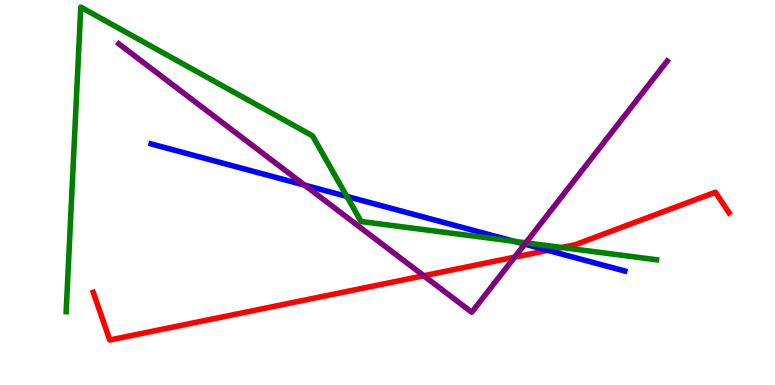[{'lines': ['blue', 'red'], 'intersections': [{'x': 7.07, 'y': 3.5}]}, {'lines': ['green', 'red'], 'intersections': [{'x': 7.25, 'y': 3.57}]}, {'lines': ['purple', 'red'], 'intersections': [{'x': 5.47, 'y': 2.84}, {'x': 6.64, 'y': 3.32}]}, {'lines': ['blue', 'green'], 'intersections': [{'x': 4.48, 'y': 4.9}, {'x': 6.63, 'y': 3.73}]}, {'lines': ['blue', 'purple'], 'intersections': [{'x': 3.93, 'y': 5.19}, {'x': 6.77, 'y': 3.66}]}, {'lines': ['green', 'purple'], 'intersections': [{'x': 6.78, 'y': 3.69}]}]